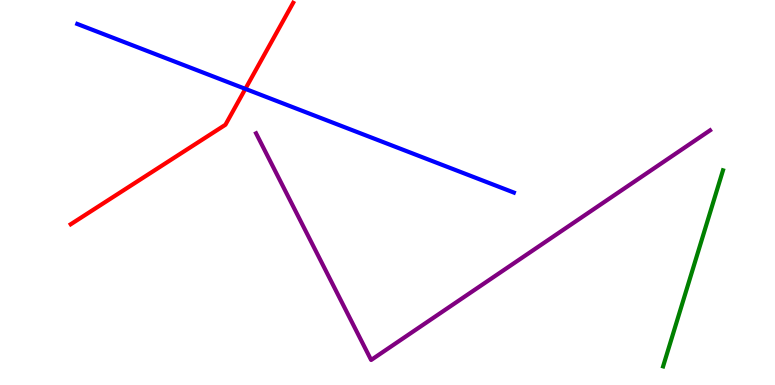[{'lines': ['blue', 'red'], 'intersections': [{'x': 3.17, 'y': 7.69}]}, {'lines': ['green', 'red'], 'intersections': []}, {'lines': ['purple', 'red'], 'intersections': []}, {'lines': ['blue', 'green'], 'intersections': []}, {'lines': ['blue', 'purple'], 'intersections': []}, {'lines': ['green', 'purple'], 'intersections': []}]